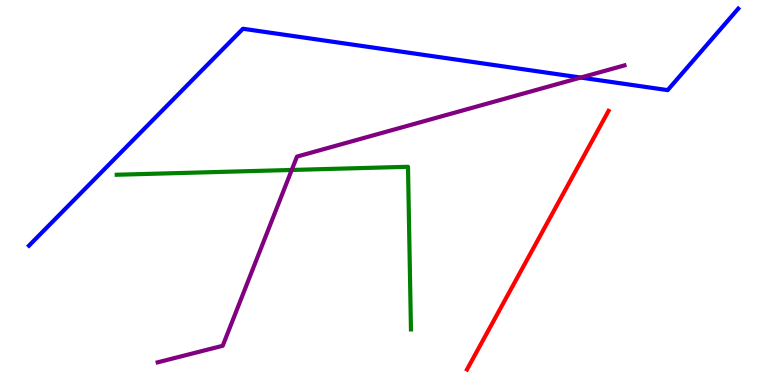[{'lines': ['blue', 'red'], 'intersections': []}, {'lines': ['green', 'red'], 'intersections': []}, {'lines': ['purple', 'red'], 'intersections': []}, {'lines': ['blue', 'green'], 'intersections': []}, {'lines': ['blue', 'purple'], 'intersections': [{'x': 7.49, 'y': 7.99}]}, {'lines': ['green', 'purple'], 'intersections': [{'x': 3.76, 'y': 5.59}]}]